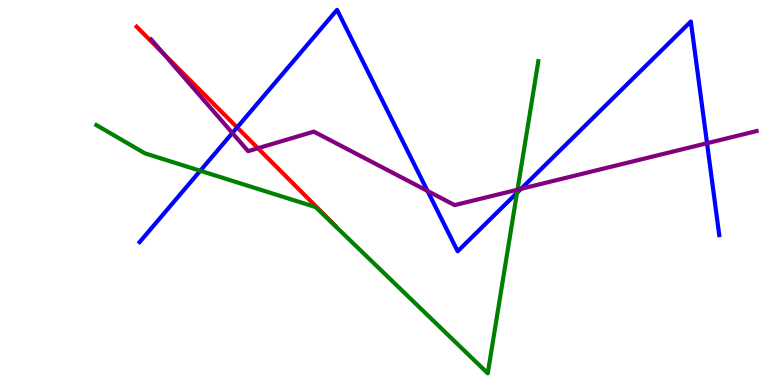[{'lines': ['blue', 'red'], 'intersections': [{'x': 3.06, 'y': 6.69}]}, {'lines': ['green', 'red'], 'intersections': []}, {'lines': ['purple', 'red'], 'intersections': [{'x': 2.11, 'y': 8.61}, {'x': 3.33, 'y': 6.15}]}, {'lines': ['blue', 'green'], 'intersections': [{'x': 2.58, 'y': 5.56}, {'x': 6.67, 'y': 4.99}]}, {'lines': ['blue', 'purple'], 'intersections': [{'x': 3.0, 'y': 6.55}, {'x': 5.52, 'y': 5.04}, {'x': 6.72, 'y': 5.1}, {'x': 9.12, 'y': 6.28}]}, {'lines': ['green', 'purple'], 'intersections': [{'x': 6.68, 'y': 5.07}]}]